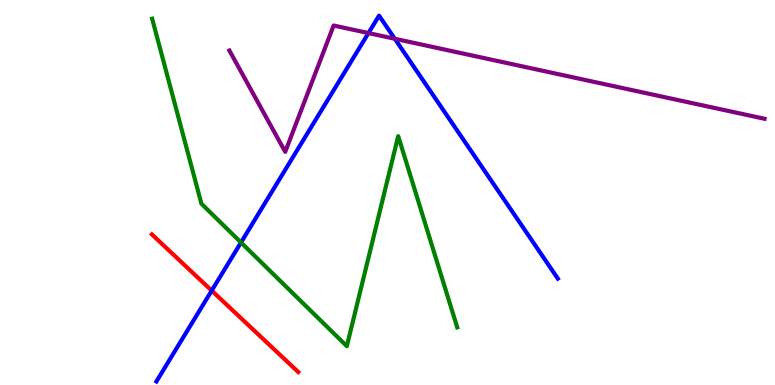[{'lines': ['blue', 'red'], 'intersections': [{'x': 2.73, 'y': 2.45}]}, {'lines': ['green', 'red'], 'intersections': []}, {'lines': ['purple', 'red'], 'intersections': []}, {'lines': ['blue', 'green'], 'intersections': [{'x': 3.11, 'y': 3.7}]}, {'lines': ['blue', 'purple'], 'intersections': [{'x': 4.75, 'y': 9.14}, {'x': 5.09, 'y': 8.99}]}, {'lines': ['green', 'purple'], 'intersections': []}]